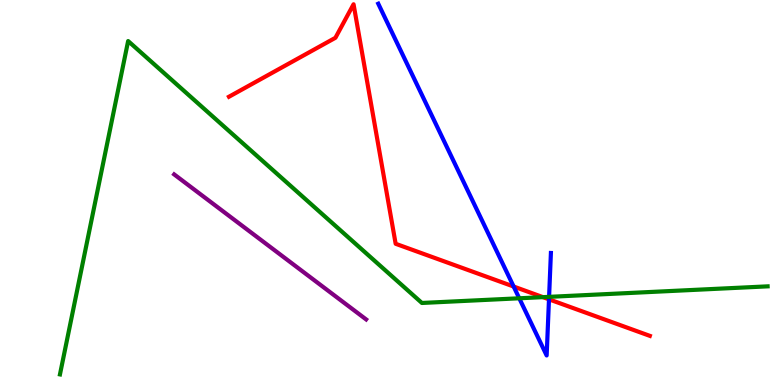[{'lines': ['blue', 'red'], 'intersections': [{'x': 6.63, 'y': 2.56}, {'x': 7.08, 'y': 2.23}]}, {'lines': ['green', 'red'], 'intersections': [{'x': 7.01, 'y': 2.28}]}, {'lines': ['purple', 'red'], 'intersections': []}, {'lines': ['blue', 'green'], 'intersections': [{'x': 6.7, 'y': 2.25}, {'x': 7.08, 'y': 2.29}]}, {'lines': ['blue', 'purple'], 'intersections': []}, {'lines': ['green', 'purple'], 'intersections': []}]